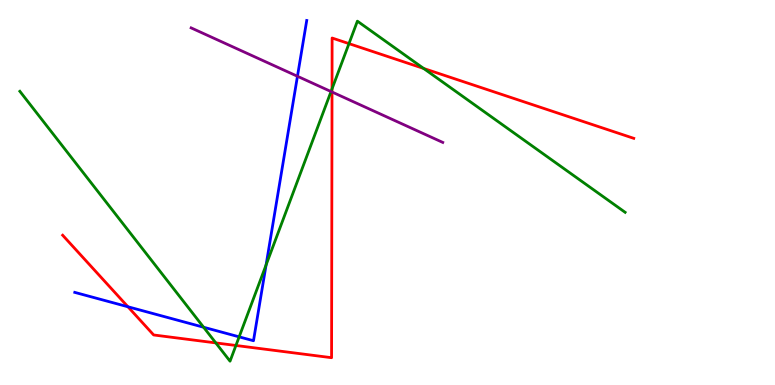[{'lines': ['blue', 'red'], 'intersections': [{'x': 1.65, 'y': 2.03}]}, {'lines': ['green', 'red'], 'intersections': [{'x': 2.78, 'y': 1.09}, {'x': 3.04, 'y': 1.03}, {'x': 4.28, 'y': 7.69}, {'x': 4.5, 'y': 8.87}, {'x': 5.47, 'y': 8.22}]}, {'lines': ['purple', 'red'], 'intersections': [{'x': 4.28, 'y': 7.61}]}, {'lines': ['blue', 'green'], 'intersections': [{'x': 2.63, 'y': 1.5}, {'x': 3.09, 'y': 1.25}, {'x': 3.43, 'y': 3.12}]}, {'lines': ['blue', 'purple'], 'intersections': [{'x': 3.84, 'y': 8.02}]}, {'lines': ['green', 'purple'], 'intersections': [{'x': 4.27, 'y': 7.62}]}]